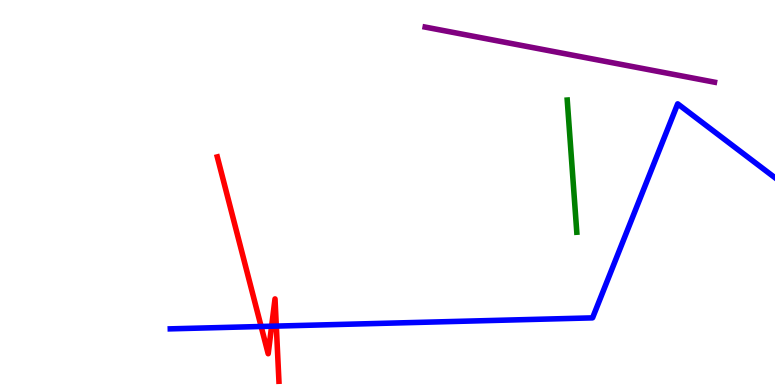[{'lines': ['blue', 'red'], 'intersections': [{'x': 3.37, 'y': 1.52}, {'x': 3.5, 'y': 1.53}, {'x': 3.57, 'y': 1.53}]}, {'lines': ['green', 'red'], 'intersections': []}, {'lines': ['purple', 'red'], 'intersections': []}, {'lines': ['blue', 'green'], 'intersections': []}, {'lines': ['blue', 'purple'], 'intersections': []}, {'lines': ['green', 'purple'], 'intersections': []}]